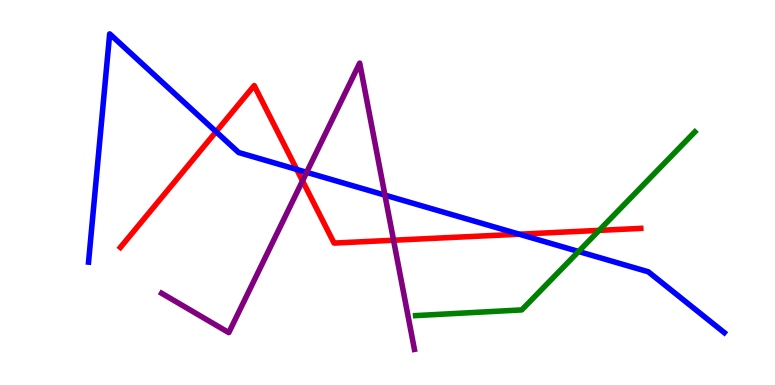[{'lines': ['blue', 'red'], 'intersections': [{'x': 2.79, 'y': 6.58}, {'x': 3.83, 'y': 5.6}, {'x': 6.7, 'y': 3.92}]}, {'lines': ['green', 'red'], 'intersections': [{'x': 7.73, 'y': 4.02}]}, {'lines': ['purple', 'red'], 'intersections': [{'x': 3.9, 'y': 5.3}, {'x': 5.08, 'y': 3.76}]}, {'lines': ['blue', 'green'], 'intersections': [{'x': 7.47, 'y': 3.47}]}, {'lines': ['blue', 'purple'], 'intersections': [{'x': 3.96, 'y': 5.52}, {'x': 4.97, 'y': 4.93}]}, {'lines': ['green', 'purple'], 'intersections': []}]